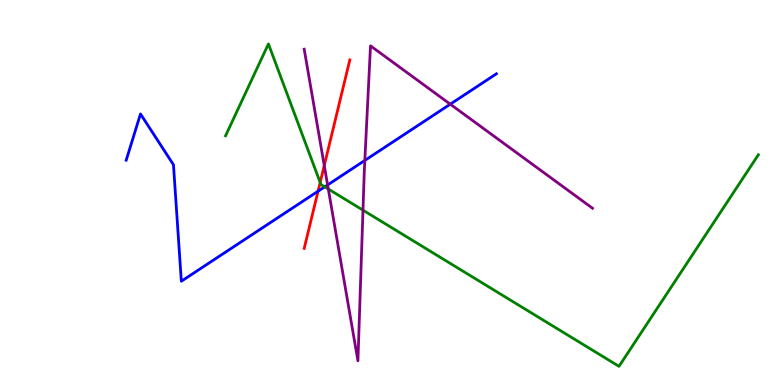[{'lines': ['blue', 'red'], 'intersections': [{'x': 4.1, 'y': 5.03}]}, {'lines': ['green', 'red'], 'intersections': [{'x': 4.13, 'y': 5.26}]}, {'lines': ['purple', 'red'], 'intersections': [{'x': 4.18, 'y': 5.7}]}, {'lines': ['blue', 'green'], 'intersections': [{'x': 4.19, 'y': 5.15}]}, {'lines': ['blue', 'purple'], 'intersections': [{'x': 4.23, 'y': 5.2}, {'x': 4.71, 'y': 5.83}, {'x': 5.81, 'y': 7.29}]}, {'lines': ['green', 'purple'], 'intersections': [{'x': 4.24, 'y': 5.09}, {'x': 4.68, 'y': 4.54}]}]